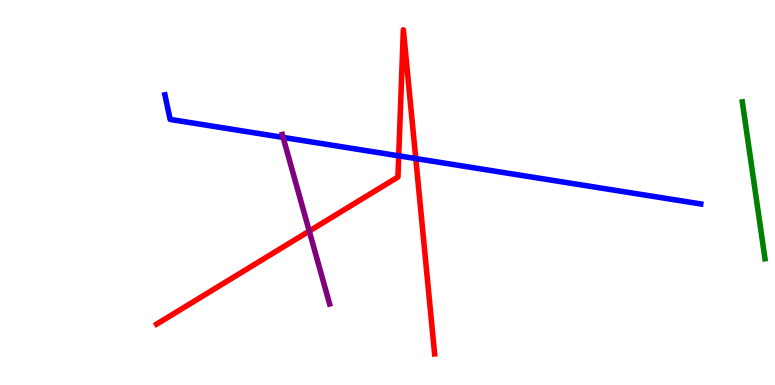[{'lines': ['blue', 'red'], 'intersections': [{'x': 5.14, 'y': 5.95}, {'x': 5.36, 'y': 5.88}]}, {'lines': ['green', 'red'], 'intersections': []}, {'lines': ['purple', 'red'], 'intersections': [{'x': 3.99, 'y': 4.0}]}, {'lines': ['blue', 'green'], 'intersections': []}, {'lines': ['blue', 'purple'], 'intersections': [{'x': 3.65, 'y': 6.43}]}, {'lines': ['green', 'purple'], 'intersections': []}]